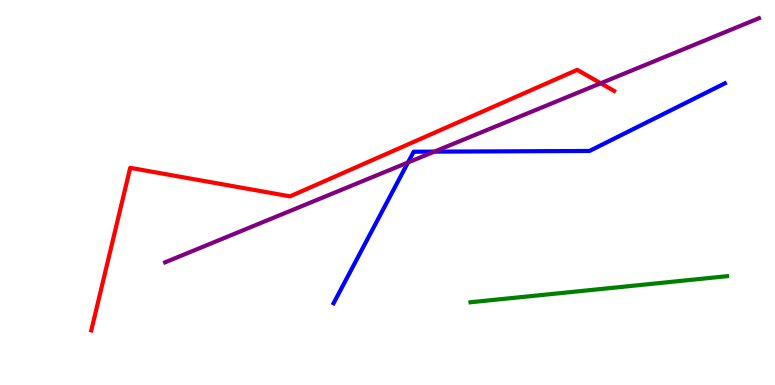[{'lines': ['blue', 'red'], 'intersections': []}, {'lines': ['green', 'red'], 'intersections': []}, {'lines': ['purple', 'red'], 'intersections': [{'x': 7.75, 'y': 7.84}]}, {'lines': ['blue', 'green'], 'intersections': []}, {'lines': ['blue', 'purple'], 'intersections': [{'x': 5.26, 'y': 5.78}, {'x': 5.61, 'y': 6.06}]}, {'lines': ['green', 'purple'], 'intersections': []}]